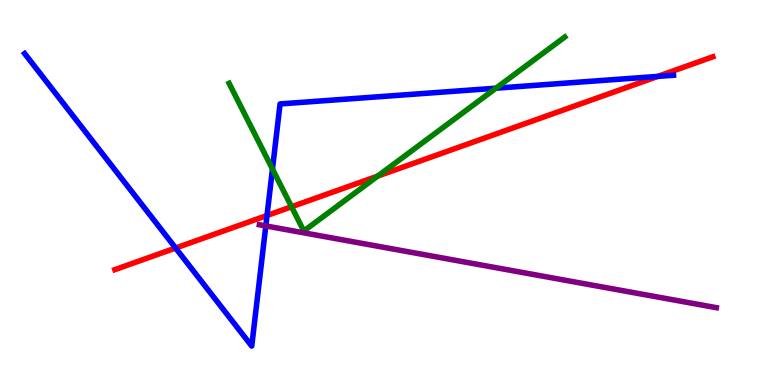[{'lines': ['blue', 'red'], 'intersections': [{'x': 2.27, 'y': 3.56}, {'x': 3.45, 'y': 4.4}, {'x': 8.49, 'y': 8.02}]}, {'lines': ['green', 'red'], 'intersections': [{'x': 3.76, 'y': 4.63}, {'x': 4.87, 'y': 5.43}]}, {'lines': ['purple', 'red'], 'intersections': []}, {'lines': ['blue', 'green'], 'intersections': [{'x': 3.52, 'y': 5.61}, {'x': 6.4, 'y': 7.71}]}, {'lines': ['blue', 'purple'], 'intersections': [{'x': 3.43, 'y': 4.13}]}, {'lines': ['green', 'purple'], 'intersections': []}]